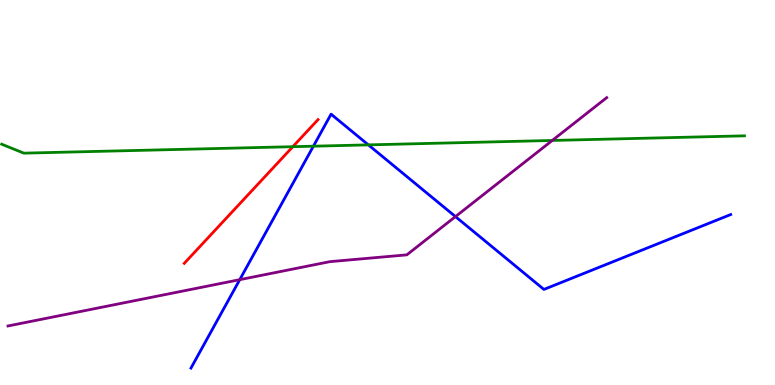[{'lines': ['blue', 'red'], 'intersections': []}, {'lines': ['green', 'red'], 'intersections': [{'x': 3.78, 'y': 6.19}]}, {'lines': ['purple', 'red'], 'intersections': []}, {'lines': ['blue', 'green'], 'intersections': [{'x': 4.04, 'y': 6.2}, {'x': 4.75, 'y': 6.24}]}, {'lines': ['blue', 'purple'], 'intersections': [{'x': 3.09, 'y': 2.74}, {'x': 5.88, 'y': 4.37}]}, {'lines': ['green', 'purple'], 'intersections': [{'x': 7.13, 'y': 6.35}]}]